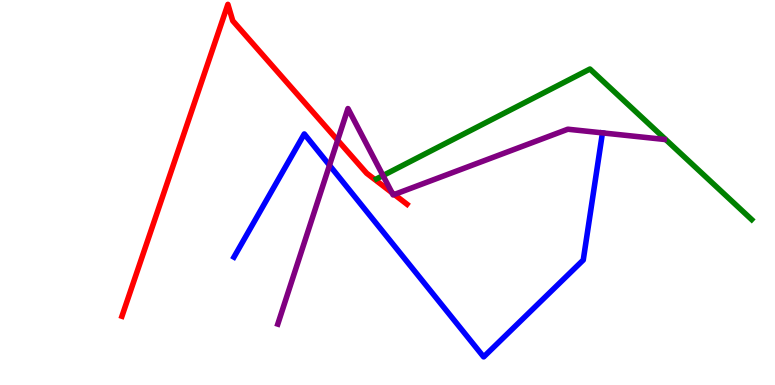[{'lines': ['blue', 'red'], 'intersections': []}, {'lines': ['green', 'red'], 'intersections': []}, {'lines': ['purple', 'red'], 'intersections': [{'x': 4.36, 'y': 6.36}, {'x': 5.06, 'y': 5.0}, {'x': 5.09, 'y': 4.95}]}, {'lines': ['blue', 'green'], 'intersections': []}, {'lines': ['blue', 'purple'], 'intersections': [{'x': 4.25, 'y': 5.71}]}, {'lines': ['green', 'purple'], 'intersections': [{'x': 4.94, 'y': 5.44}]}]